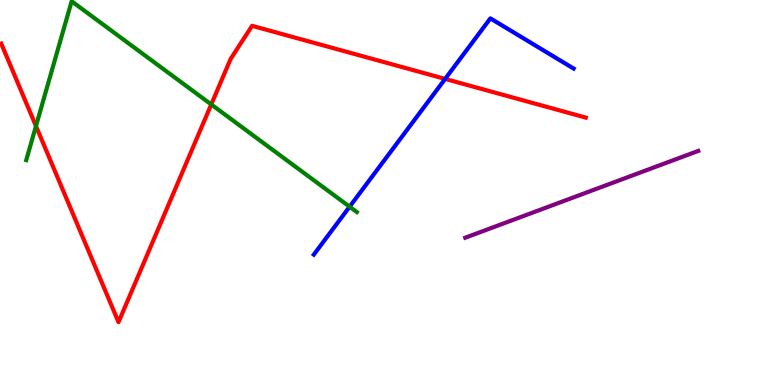[{'lines': ['blue', 'red'], 'intersections': [{'x': 5.74, 'y': 7.95}]}, {'lines': ['green', 'red'], 'intersections': [{'x': 0.464, 'y': 6.73}, {'x': 2.73, 'y': 7.29}]}, {'lines': ['purple', 'red'], 'intersections': []}, {'lines': ['blue', 'green'], 'intersections': [{'x': 4.51, 'y': 4.63}]}, {'lines': ['blue', 'purple'], 'intersections': []}, {'lines': ['green', 'purple'], 'intersections': []}]